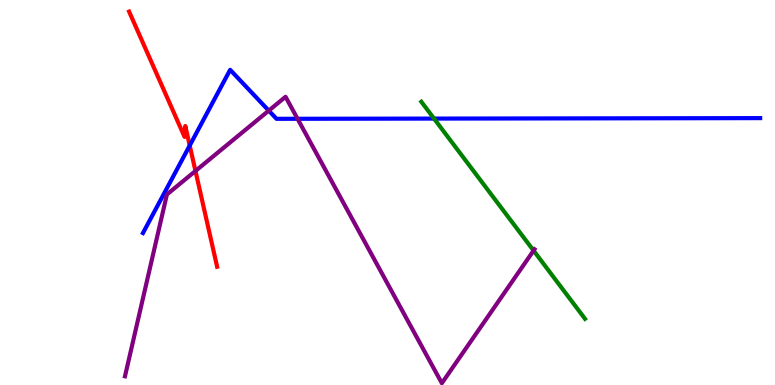[{'lines': ['blue', 'red'], 'intersections': [{'x': 2.45, 'y': 6.22}]}, {'lines': ['green', 'red'], 'intersections': []}, {'lines': ['purple', 'red'], 'intersections': [{'x': 2.52, 'y': 5.56}]}, {'lines': ['blue', 'green'], 'intersections': [{'x': 5.6, 'y': 6.92}]}, {'lines': ['blue', 'purple'], 'intersections': [{'x': 3.47, 'y': 7.13}, {'x': 3.84, 'y': 6.91}]}, {'lines': ['green', 'purple'], 'intersections': [{'x': 6.88, 'y': 3.49}]}]